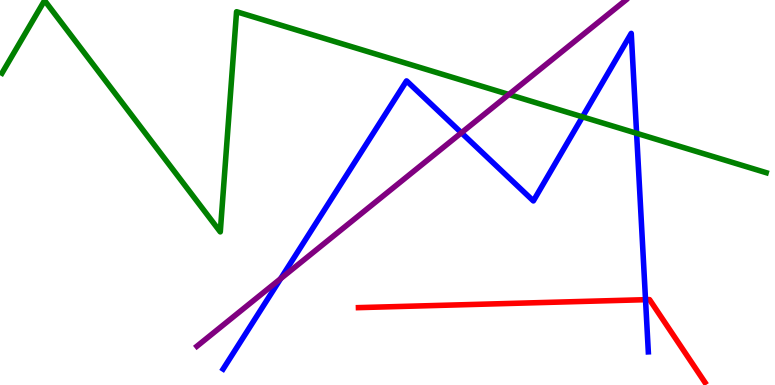[{'lines': ['blue', 'red'], 'intersections': [{'x': 8.33, 'y': 2.22}]}, {'lines': ['green', 'red'], 'intersections': []}, {'lines': ['purple', 'red'], 'intersections': []}, {'lines': ['blue', 'green'], 'intersections': [{'x': 7.52, 'y': 6.96}, {'x': 8.21, 'y': 6.54}]}, {'lines': ['blue', 'purple'], 'intersections': [{'x': 3.62, 'y': 2.76}, {'x': 5.95, 'y': 6.55}]}, {'lines': ['green', 'purple'], 'intersections': [{'x': 6.57, 'y': 7.55}]}]